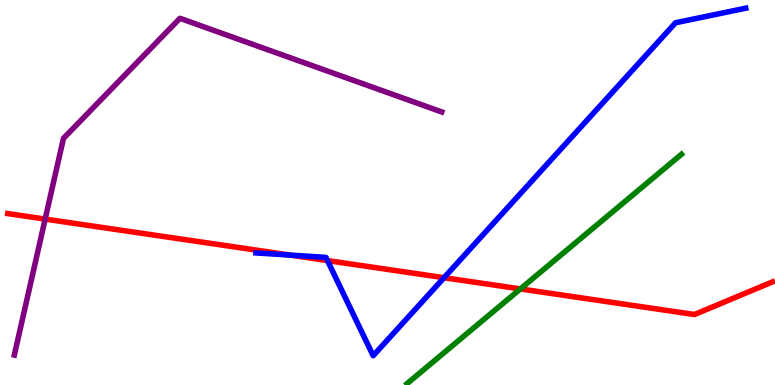[{'lines': ['blue', 'red'], 'intersections': [{'x': 3.74, 'y': 3.37}, {'x': 4.23, 'y': 3.23}, {'x': 5.73, 'y': 2.79}]}, {'lines': ['green', 'red'], 'intersections': [{'x': 6.71, 'y': 2.5}]}, {'lines': ['purple', 'red'], 'intersections': [{'x': 0.583, 'y': 4.31}]}, {'lines': ['blue', 'green'], 'intersections': []}, {'lines': ['blue', 'purple'], 'intersections': []}, {'lines': ['green', 'purple'], 'intersections': []}]